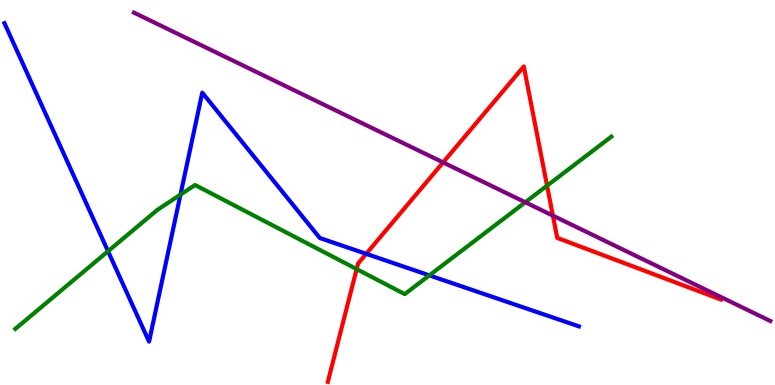[{'lines': ['blue', 'red'], 'intersections': [{'x': 4.73, 'y': 3.41}]}, {'lines': ['green', 'red'], 'intersections': [{'x': 4.6, 'y': 3.01}, {'x': 7.06, 'y': 5.18}]}, {'lines': ['purple', 'red'], 'intersections': [{'x': 5.72, 'y': 5.78}, {'x': 7.13, 'y': 4.4}]}, {'lines': ['blue', 'green'], 'intersections': [{'x': 1.39, 'y': 3.47}, {'x': 2.33, 'y': 4.94}, {'x': 5.54, 'y': 2.85}]}, {'lines': ['blue', 'purple'], 'intersections': []}, {'lines': ['green', 'purple'], 'intersections': [{'x': 6.78, 'y': 4.75}]}]